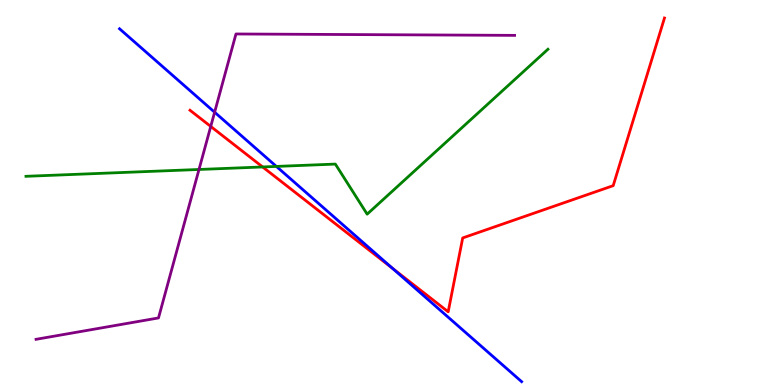[{'lines': ['blue', 'red'], 'intersections': [{'x': 5.06, 'y': 3.03}]}, {'lines': ['green', 'red'], 'intersections': [{'x': 3.39, 'y': 5.66}]}, {'lines': ['purple', 'red'], 'intersections': [{'x': 2.72, 'y': 6.72}]}, {'lines': ['blue', 'green'], 'intersections': [{'x': 3.57, 'y': 5.68}]}, {'lines': ['blue', 'purple'], 'intersections': [{'x': 2.77, 'y': 7.09}]}, {'lines': ['green', 'purple'], 'intersections': [{'x': 2.57, 'y': 5.6}]}]